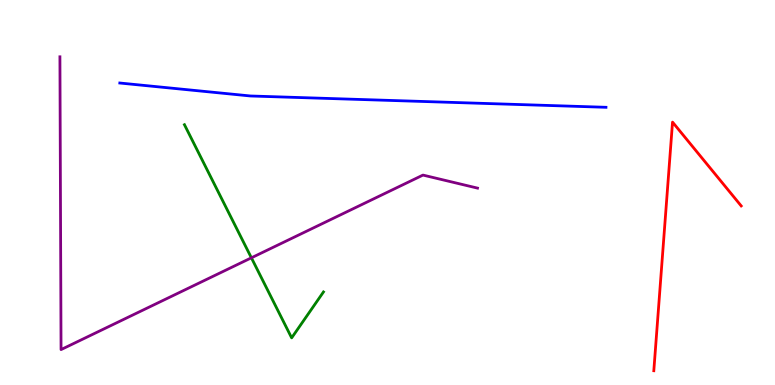[{'lines': ['blue', 'red'], 'intersections': []}, {'lines': ['green', 'red'], 'intersections': []}, {'lines': ['purple', 'red'], 'intersections': []}, {'lines': ['blue', 'green'], 'intersections': []}, {'lines': ['blue', 'purple'], 'intersections': []}, {'lines': ['green', 'purple'], 'intersections': [{'x': 3.24, 'y': 3.3}]}]